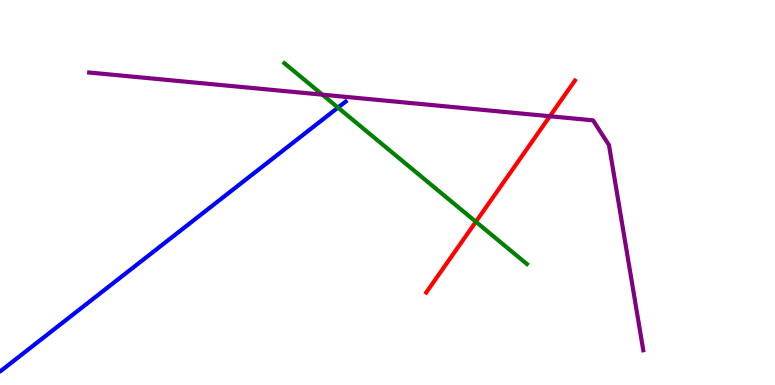[{'lines': ['blue', 'red'], 'intersections': []}, {'lines': ['green', 'red'], 'intersections': [{'x': 6.14, 'y': 4.24}]}, {'lines': ['purple', 'red'], 'intersections': [{'x': 7.1, 'y': 6.98}]}, {'lines': ['blue', 'green'], 'intersections': [{'x': 4.36, 'y': 7.21}]}, {'lines': ['blue', 'purple'], 'intersections': []}, {'lines': ['green', 'purple'], 'intersections': [{'x': 4.16, 'y': 7.54}]}]